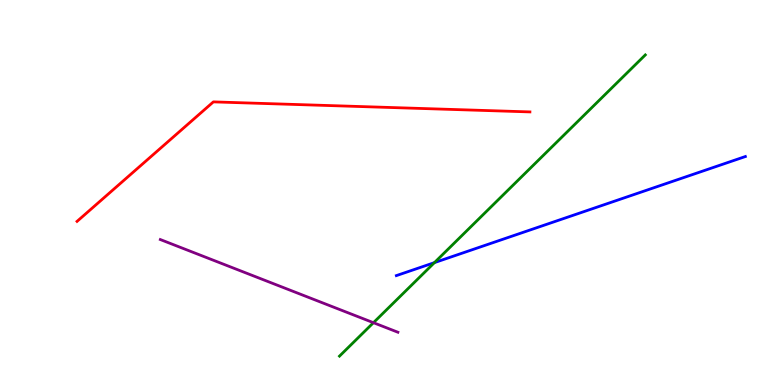[{'lines': ['blue', 'red'], 'intersections': []}, {'lines': ['green', 'red'], 'intersections': []}, {'lines': ['purple', 'red'], 'intersections': []}, {'lines': ['blue', 'green'], 'intersections': [{'x': 5.61, 'y': 3.18}]}, {'lines': ['blue', 'purple'], 'intersections': []}, {'lines': ['green', 'purple'], 'intersections': [{'x': 4.82, 'y': 1.62}]}]